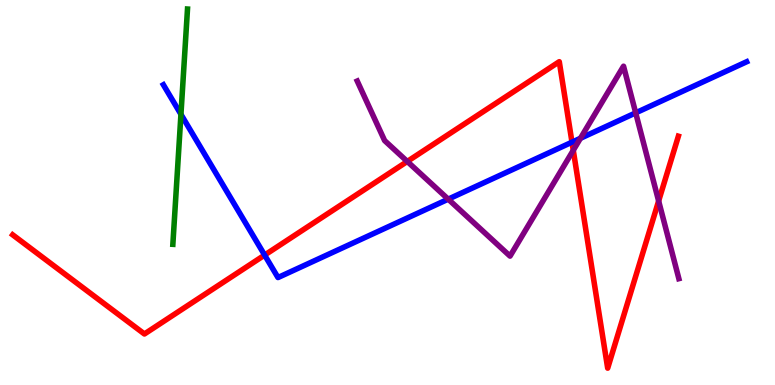[{'lines': ['blue', 'red'], 'intersections': [{'x': 3.41, 'y': 3.37}, {'x': 7.38, 'y': 6.31}]}, {'lines': ['green', 'red'], 'intersections': []}, {'lines': ['purple', 'red'], 'intersections': [{'x': 5.26, 'y': 5.81}, {'x': 7.4, 'y': 6.1}, {'x': 8.5, 'y': 4.78}]}, {'lines': ['blue', 'green'], 'intersections': [{'x': 2.33, 'y': 7.03}]}, {'lines': ['blue', 'purple'], 'intersections': [{'x': 5.78, 'y': 4.83}, {'x': 7.49, 'y': 6.41}, {'x': 8.2, 'y': 7.07}]}, {'lines': ['green', 'purple'], 'intersections': []}]